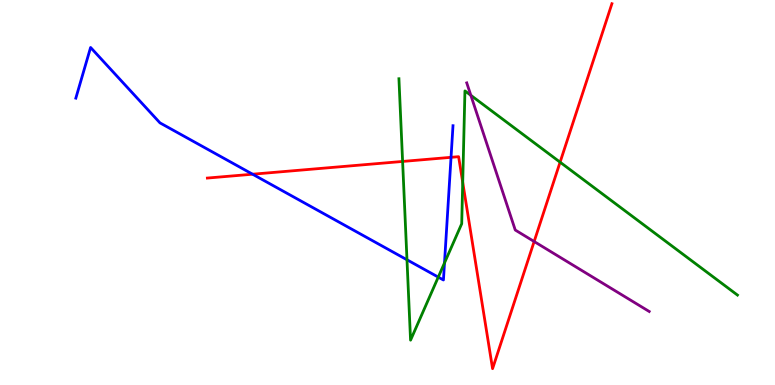[{'lines': ['blue', 'red'], 'intersections': [{'x': 3.26, 'y': 5.48}, {'x': 5.82, 'y': 5.91}]}, {'lines': ['green', 'red'], 'intersections': [{'x': 5.19, 'y': 5.81}, {'x': 5.97, 'y': 5.26}, {'x': 7.23, 'y': 5.79}]}, {'lines': ['purple', 'red'], 'intersections': [{'x': 6.89, 'y': 3.73}]}, {'lines': ['blue', 'green'], 'intersections': [{'x': 5.25, 'y': 3.25}, {'x': 5.65, 'y': 2.8}, {'x': 5.74, 'y': 3.17}]}, {'lines': ['blue', 'purple'], 'intersections': []}, {'lines': ['green', 'purple'], 'intersections': [{'x': 6.08, 'y': 7.52}]}]